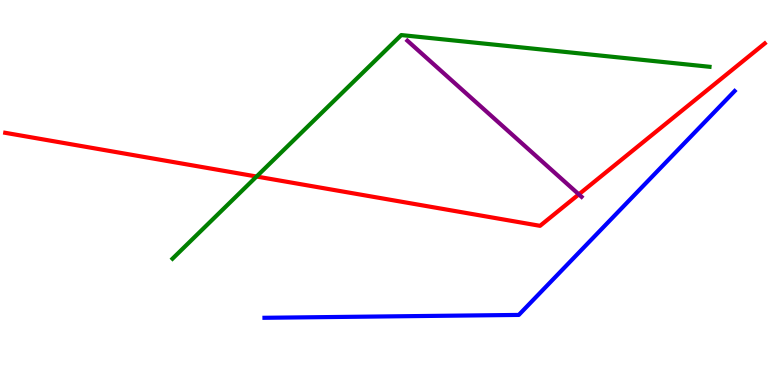[{'lines': ['blue', 'red'], 'intersections': []}, {'lines': ['green', 'red'], 'intersections': [{'x': 3.31, 'y': 5.42}]}, {'lines': ['purple', 'red'], 'intersections': [{'x': 7.47, 'y': 4.95}]}, {'lines': ['blue', 'green'], 'intersections': []}, {'lines': ['blue', 'purple'], 'intersections': []}, {'lines': ['green', 'purple'], 'intersections': []}]